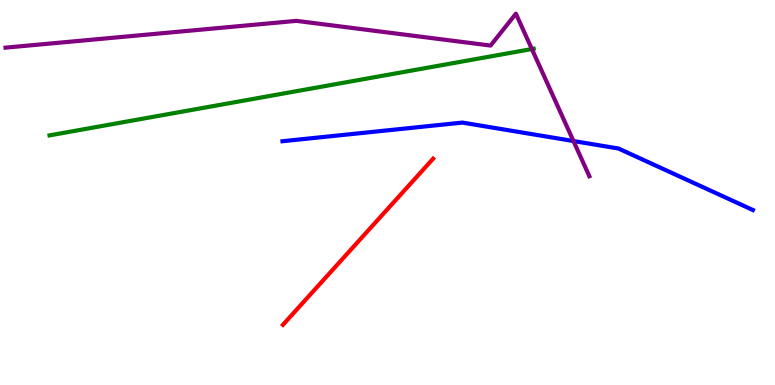[{'lines': ['blue', 'red'], 'intersections': []}, {'lines': ['green', 'red'], 'intersections': []}, {'lines': ['purple', 'red'], 'intersections': []}, {'lines': ['blue', 'green'], 'intersections': []}, {'lines': ['blue', 'purple'], 'intersections': [{'x': 7.4, 'y': 6.34}]}, {'lines': ['green', 'purple'], 'intersections': [{'x': 6.86, 'y': 8.73}]}]